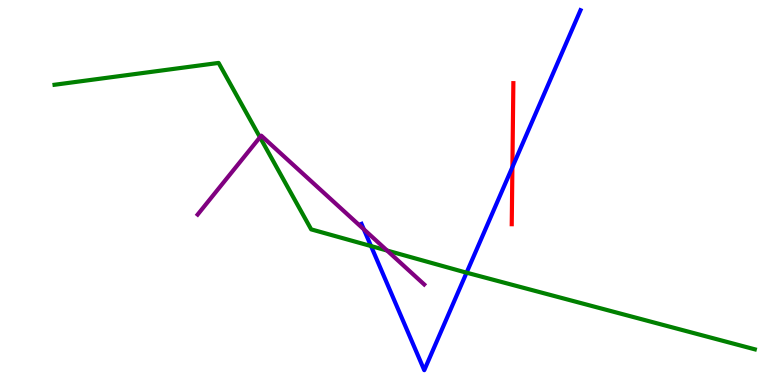[{'lines': ['blue', 'red'], 'intersections': [{'x': 6.61, 'y': 5.66}]}, {'lines': ['green', 'red'], 'intersections': []}, {'lines': ['purple', 'red'], 'intersections': []}, {'lines': ['blue', 'green'], 'intersections': [{'x': 4.79, 'y': 3.61}, {'x': 6.02, 'y': 2.92}]}, {'lines': ['blue', 'purple'], 'intersections': [{'x': 4.69, 'y': 4.04}]}, {'lines': ['green', 'purple'], 'intersections': [{'x': 3.35, 'y': 6.43}, {'x': 4.99, 'y': 3.49}]}]